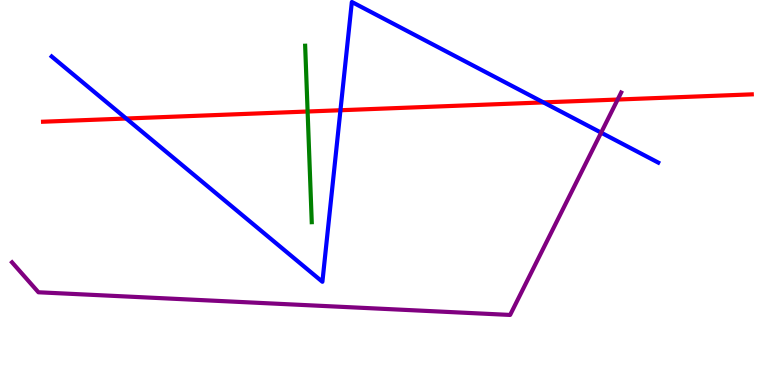[{'lines': ['blue', 'red'], 'intersections': [{'x': 1.63, 'y': 6.92}, {'x': 4.39, 'y': 7.14}, {'x': 7.01, 'y': 7.34}]}, {'lines': ['green', 'red'], 'intersections': [{'x': 3.97, 'y': 7.1}]}, {'lines': ['purple', 'red'], 'intersections': [{'x': 7.97, 'y': 7.41}]}, {'lines': ['blue', 'green'], 'intersections': []}, {'lines': ['blue', 'purple'], 'intersections': [{'x': 7.76, 'y': 6.55}]}, {'lines': ['green', 'purple'], 'intersections': []}]